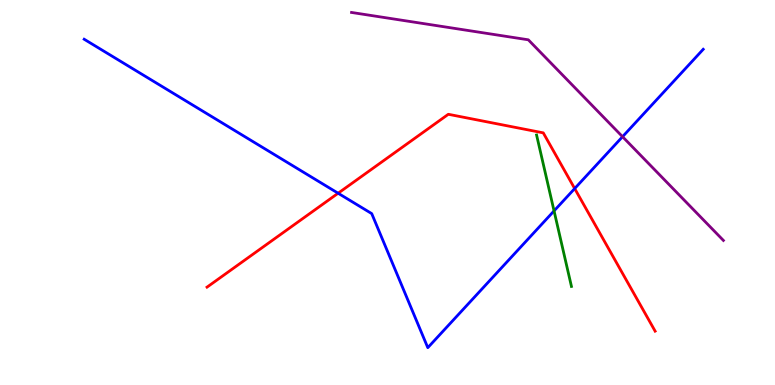[{'lines': ['blue', 'red'], 'intersections': [{'x': 4.36, 'y': 4.98}, {'x': 7.42, 'y': 5.1}]}, {'lines': ['green', 'red'], 'intersections': []}, {'lines': ['purple', 'red'], 'intersections': []}, {'lines': ['blue', 'green'], 'intersections': [{'x': 7.15, 'y': 4.52}]}, {'lines': ['blue', 'purple'], 'intersections': [{'x': 8.03, 'y': 6.45}]}, {'lines': ['green', 'purple'], 'intersections': []}]